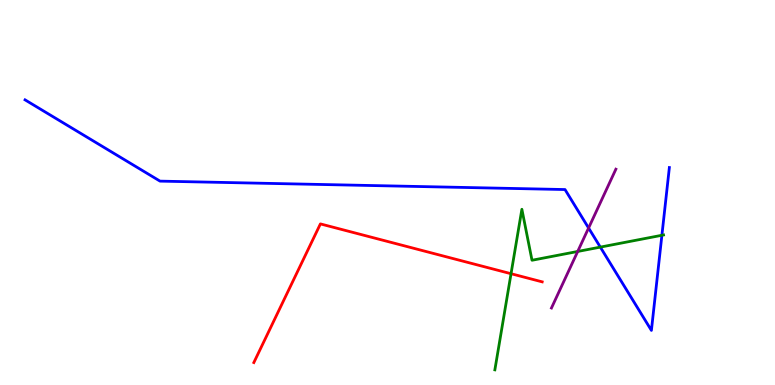[{'lines': ['blue', 'red'], 'intersections': []}, {'lines': ['green', 'red'], 'intersections': [{'x': 6.59, 'y': 2.89}]}, {'lines': ['purple', 'red'], 'intersections': []}, {'lines': ['blue', 'green'], 'intersections': [{'x': 7.75, 'y': 3.58}, {'x': 8.54, 'y': 3.89}]}, {'lines': ['blue', 'purple'], 'intersections': [{'x': 7.59, 'y': 4.08}]}, {'lines': ['green', 'purple'], 'intersections': [{'x': 7.45, 'y': 3.47}]}]